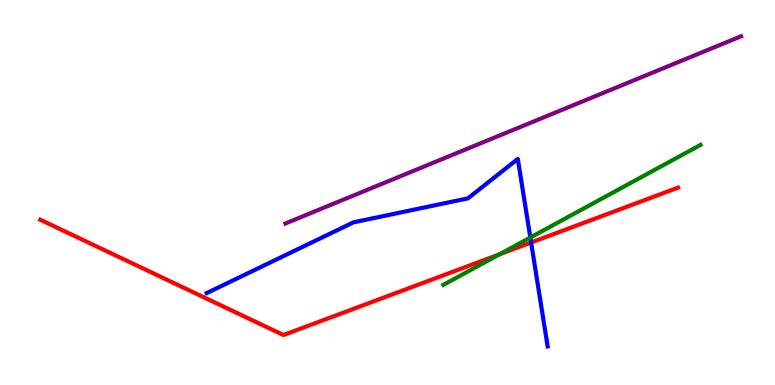[{'lines': ['blue', 'red'], 'intersections': [{'x': 6.85, 'y': 3.7}]}, {'lines': ['green', 'red'], 'intersections': [{'x': 6.44, 'y': 3.39}]}, {'lines': ['purple', 'red'], 'intersections': []}, {'lines': ['blue', 'green'], 'intersections': [{'x': 6.84, 'y': 3.83}]}, {'lines': ['blue', 'purple'], 'intersections': []}, {'lines': ['green', 'purple'], 'intersections': []}]